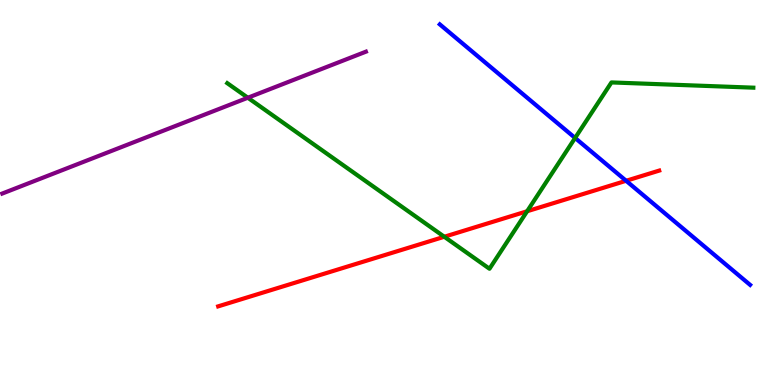[{'lines': ['blue', 'red'], 'intersections': [{'x': 8.08, 'y': 5.3}]}, {'lines': ['green', 'red'], 'intersections': [{'x': 5.73, 'y': 3.85}, {'x': 6.8, 'y': 4.51}]}, {'lines': ['purple', 'red'], 'intersections': []}, {'lines': ['blue', 'green'], 'intersections': [{'x': 7.42, 'y': 6.42}]}, {'lines': ['blue', 'purple'], 'intersections': []}, {'lines': ['green', 'purple'], 'intersections': [{'x': 3.2, 'y': 7.46}]}]